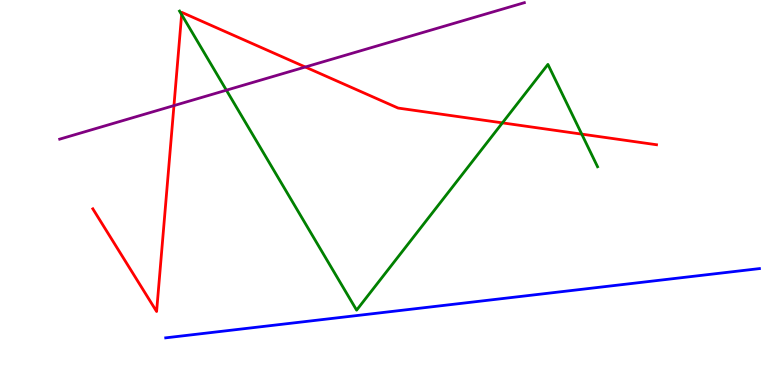[{'lines': ['blue', 'red'], 'intersections': []}, {'lines': ['green', 'red'], 'intersections': [{'x': 2.34, 'y': 9.62}, {'x': 6.48, 'y': 6.81}, {'x': 7.51, 'y': 6.52}]}, {'lines': ['purple', 'red'], 'intersections': [{'x': 2.24, 'y': 7.26}, {'x': 3.94, 'y': 8.26}]}, {'lines': ['blue', 'green'], 'intersections': []}, {'lines': ['blue', 'purple'], 'intersections': []}, {'lines': ['green', 'purple'], 'intersections': [{'x': 2.92, 'y': 7.66}]}]